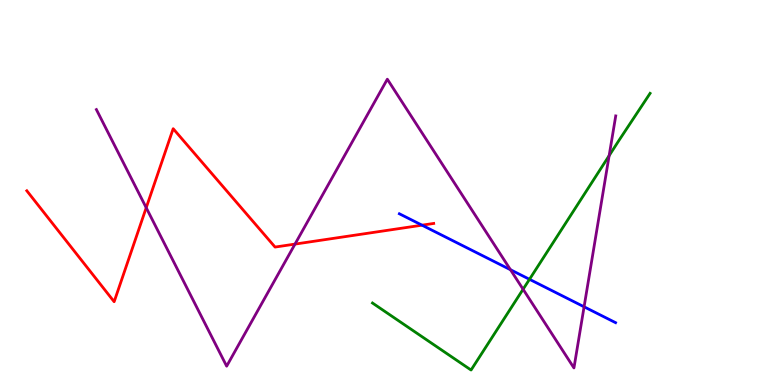[{'lines': ['blue', 'red'], 'intersections': [{'x': 5.45, 'y': 4.15}]}, {'lines': ['green', 'red'], 'intersections': []}, {'lines': ['purple', 'red'], 'intersections': [{'x': 1.89, 'y': 4.6}, {'x': 3.81, 'y': 3.66}]}, {'lines': ['blue', 'green'], 'intersections': [{'x': 6.83, 'y': 2.75}]}, {'lines': ['blue', 'purple'], 'intersections': [{'x': 6.59, 'y': 2.99}, {'x': 7.54, 'y': 2.03}]}, {'lines': ['green', 'purple'], 'intersections': [{'x': 6.75, 'y': 2.49}, {'x': 7.86, 'y': 5.96}]}]